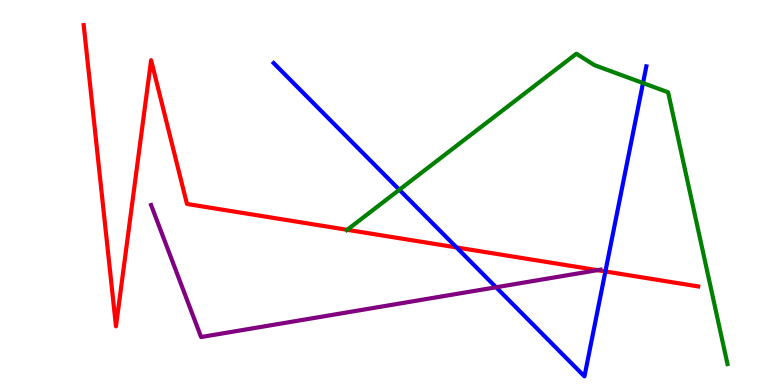[{'lines': ['blue', 'red'], 'intersections': [{'x': 5.89, 'y': 3.57}, {'x': 7.81, 'y': 2.95}]}, {'lines': ['green', 'red'], 'intersections': [{'x': 4.48, 'y': 4.03}]}, {'lines': ['purple', 'red'], 'intersections': [{'x': 7.71, 'y': 2.98}]}, {'lines': ['blue', 'green'], 'intersections': [{'x': 5.15, 'y': 5.07}, {'x': 8.3, 'y': 7.84}]}, {'lines': ['blue', 'purple'], 'intersections': [{'x': 6.4, 'y': 2.54}]}, {'lines': ['green', 'purple'], 'intersections': []}]